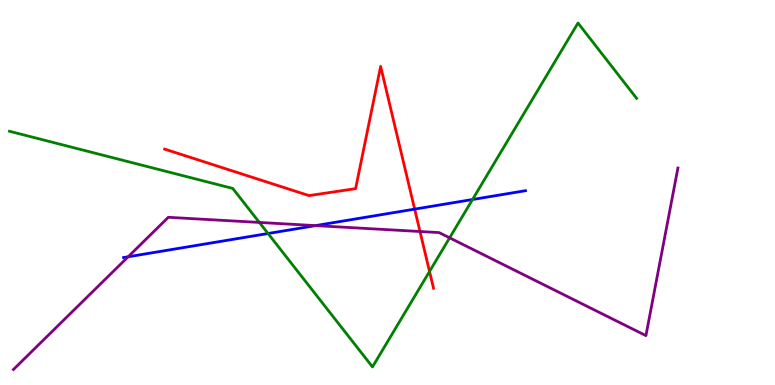[{'lines': ['blue', 'red'], 'intersections': [{'x': 5.35, 'y': 4.57}]}, {'lines': ['green', 'red'], 'intersections': [{'x': 5.54, 'y': 2.95}]}, {'lines': ['purple', 'red'], 'intersections': [{'x': 5.42, 'y': 3.99}]}, {'lines': ['blue', 'green'], 'intersections': [{'x': 3.46, 'y': 3.93}, {'x': 6.1, 'y': 4.82}]}, {'lines': ['blue', 'purple'], 'intersections': [{'x': 1.65, 'y': 3.33}, {'x': 4.07, 'y': 4.14}]}, {'lines': ['green', 'purple'], 'intersections': [{'x': 3.35, 'y': 4.22}, {'x': 5.8, 'y': 3.82}]}]